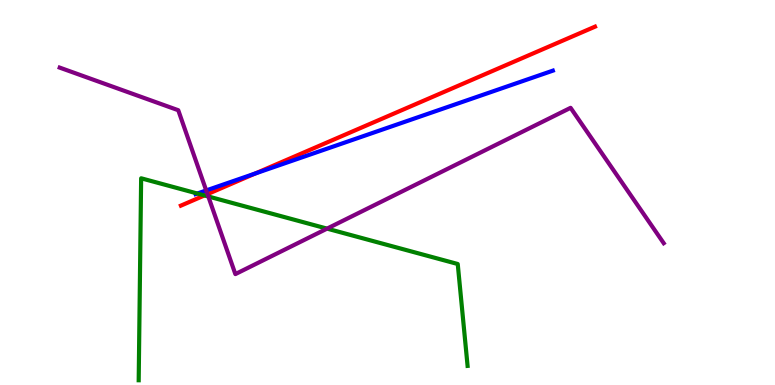[{'lines': ['blue', 'red'], 'intersections': [{'x': 3.29, 'y': 5.49}]}, {'lines': ['green', 'red'], 'intersections': [{'x': 2.64, 'y': 4.92}]}, {'lines': ['purple', 'red'], 'intersections': [{'x': 2.68, 'y': 4.96}]}, {'lines': ['blue', 'green'], 'intersections': [{'x': 2.55, 'y': 4.97}]}, {'lines': ['blue', 'purple'], 'intersections': [{'x': 2.66, 'y': 5.05}]}, {'lines': ['green', 'purple'], 'intersections': [{'x': 2.69, 'y': 4.9}, {'x': 4.22, 'y': 4.06}]}]